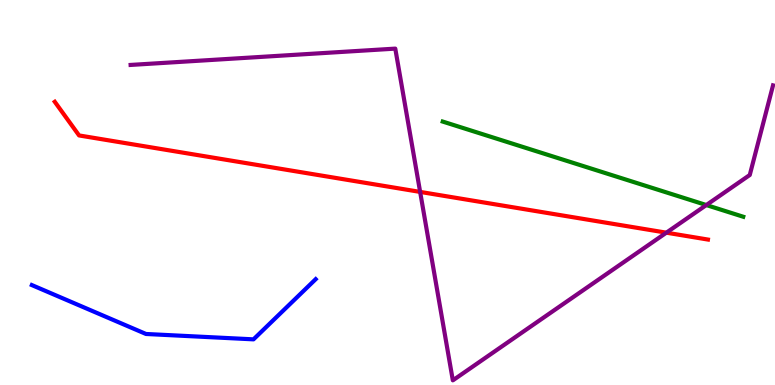[{'lines': ['blue', 'red'], 'intersections': []}, {'lines': ['green', 'red'], 'intersections': []}, {'lines': ['purple', 'red'], 'intersections': [{'x': 5.42, 'y': 5.02}, {'x': 8.6, 'y': 3.96}]}, {'lines': ['blue', 'green'], 'intersections': []}, {'lines': ['blue', 'purple'], 'intersections': []}, {'lines': ['green', 'purple'], 'intersections': [{'x': 9.11, 'y': 4.67}]}]